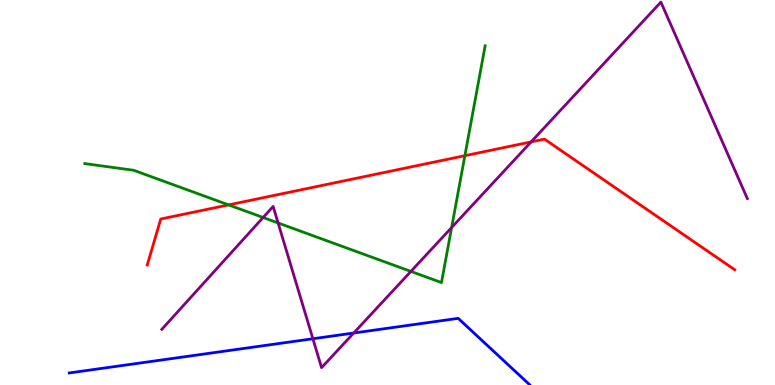[{'lines': ['blue', 'red'], 'intersections': []}, {'lines': ['green', 'red'], 'intersections': [{'x': 2.95, 'y': 4.68}, {'x': 6.0, 'y': 5.96}]}, {'lines': ['purple', 'red'], 'intersections': [{'x': 6.85, 'y': 6.31}]}, {'lines': ['blue', 'green'], 'intersections': []}, {'lines': ['blue', 'purple'], 'intersections': [{'x': 4.04, 'y': 1.2}, {'x': 4.56, 'y': 1.35}]}, {'lines': ['green', 'purple'], 'intersections': [{'x': 3.4, 'y': 4.35}, {'x': 3.59, 'y': 4.21}, {'x': 5.3, 'y': 2.95}, {'x': 5.83, 'y': 4.09}]}]